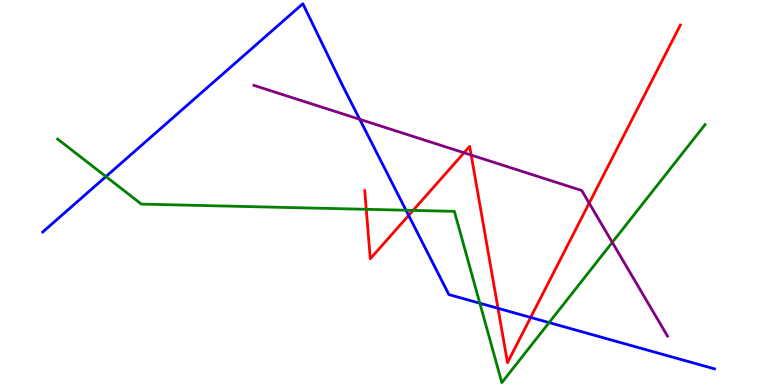[{'lines': ['blue', 'red'], 'intersections': [{'x': 5.27, 'y': 4.4}, {'x': 6.43, 'y': 1.99}, {'x': 6.85, 'y': 1.75}]}, {'lines': ['green', 'red'], 'intersections': [{'x': 4.73, 'y': 4.56}, {'x': 5.33, 'y': 4.54}]}, {'lines': ['purple', 'red'], 'intersections': [{'x': 5.99, 'y': 6.03}, {'x': 6.08, 'y': 5.97}, {'x': 7.6, 'y': 4.72}]}, {'lines': ['blue', 'green'], 'intersections': [{'x': 1.37, 'y': 5.41}, {'x': 5.24, 'y': 4.54}, {'x': 6.19, 'y': 2.12}, {'x': 7.09, 'y': 1.62}]}, {'lines': ['blue', 'purple'], 'intersections': [{'x': 4.64, 'y': 6.9}]}, {'lines': ['green', 'purple'], 'intersections': [{'x': 7.9, 'y': 3.7}]}]